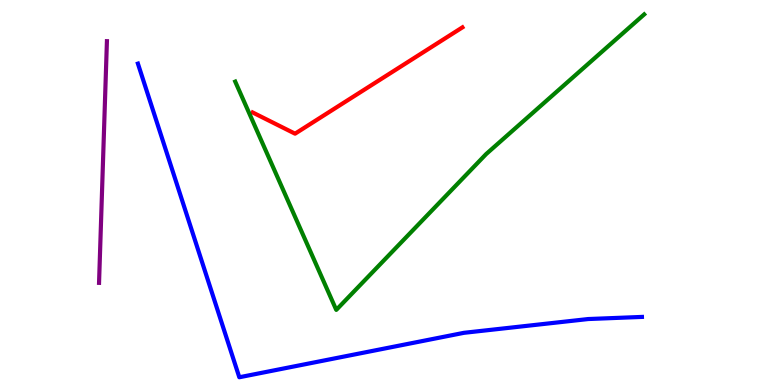[{'lines': ['blue', 'red'], 'intersections': []}, {'lines': ['green', 'red'], 'intersections': []}, {'lines': ['purple', 'red'], 'intersections': []}, {'lines': ['blue', 'green'], 'intersections': []}, {'lines': ['blue', 'purple'], 'intersections': []}, {'lines': ['green', 'purple'], 'intersections': []}]